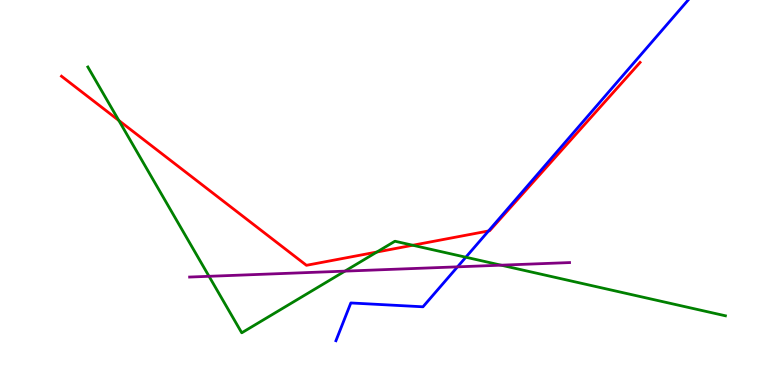[{'lines': ['blue', 'red'], 'intersections': [{'x': 6.3, 'y': 4.0}]}, {'lines': ['green', 'red'], 'intersections': [{'x': 1.53, 'y': 6.87}, {'x': 4.86, 'y': 3.45}, {'x': 5.33, 'y': 3.63}]}, {'lines': ['purple', 'red'], 'intersections': []}, {'lines': ['blue', 'green'], 'intersections': [{'x': 6.01, 'y': 3.32}]}, {'lines': ['blue', 'purple'], 'intersections': [{'x': 5.9, 'y': 3.07}]}, {'lines': ['green', 'purple'], 'intersections': [{'x': 2.7, 'y': 2.82}, {'x': 4.45, 'y': 2.96}, {'x': 6.47, 'y': 3.11}]}]